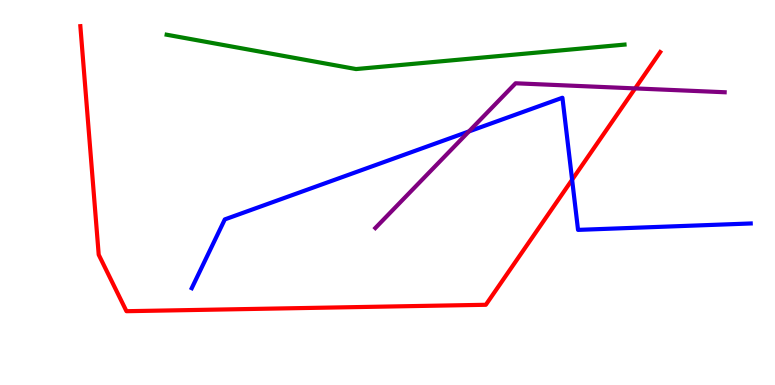[{'lines': ['blue', 'red'], 'intersections': [{'x': 7.38, 'y': 5.33}]}, {'lines': ['green', 'red'], 'intersections': []}, {'lines': ['purple', 'red'], 'intersections': [{'x': 8.2, 'y': 7.7}]}, {'lines': ['blue', 'green'], 'intersections': []}, {'lines': ['blue', 'purple'], 'intersections': [{'x': 6.05, 'y': 6.59}]}, {'lines': ['green', 'purple'], 'intersections': []}]